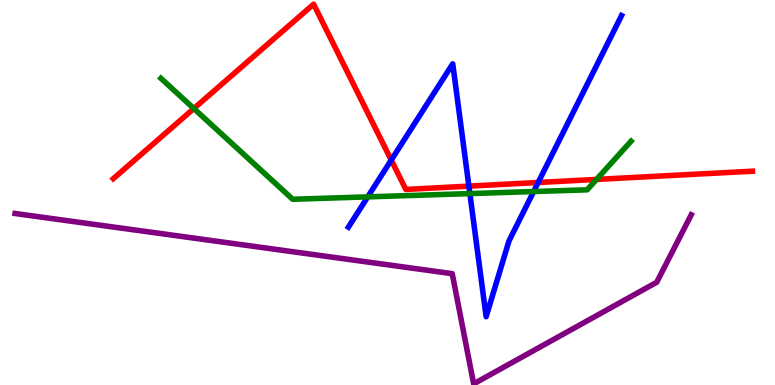[{'lines': ['blue', 'red'], 'intersections': [{'x': 5.05, 'y': 5.84}, {'x': 6.05, 'y': 5.17}, {'x': 6.94, 'y': 5.26}]}, {'lines': ['green', 'red'], 'intersections': [{'x': 2.5, 'y': 7.18}, {'x': 7.7, 'y': 5.34}]}, {'lines': ['purple', 'red'], 'intersections': []}, {'lines': ['blue', 'green'], 'intersections': [{'x': 4.75, 'y': 4.89}, {'x': 6.06, 'y': 4.97}, {'x': 6.89, 'y': 5.02}]}, {'lines': ['blue', 'purple'], 'intersections': []}, {'lines': ['green', 'purple'], 'intersections': []}]